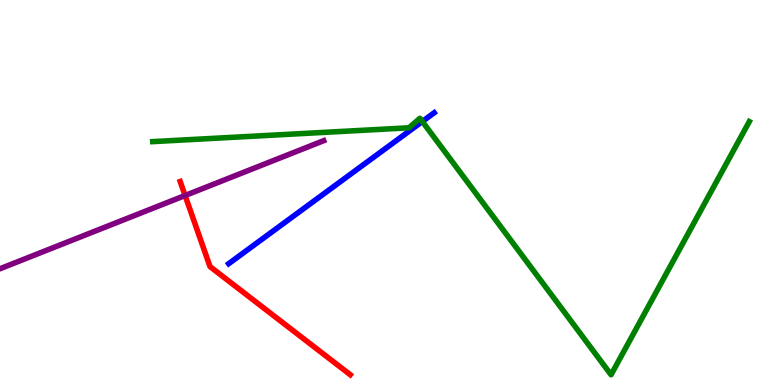[{'lines': ['blue', 'red'], 'intersections': []}, {'lines': ['green', 'red'], 'intersections': []}, {'lines': ['purple', 'red'], 'intersections': [{'x': 2.39, 'y': 4.92}]}, {'lines': ['blue', 'green'], 'intersections': [{'x': 5.45, 'y': 6.84}]}, {'lines': ['blue', 'purple'], 'intersections': []}, {'lines': ['green', 'purple'], 'intersections': []}]